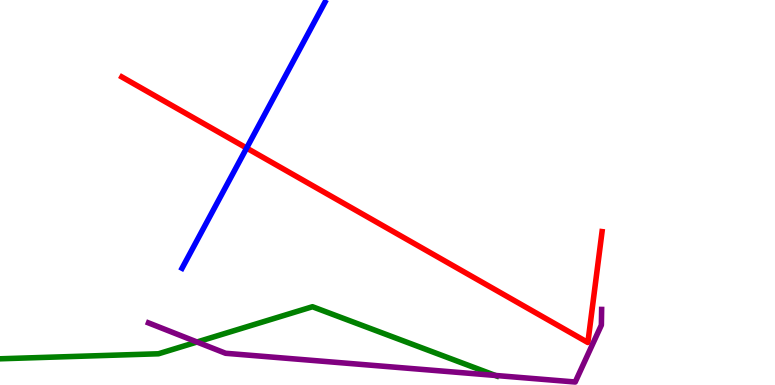[{'lines': ['blue', 'red'], 'intersections': [{'x': 3.18, 'y': 6.15}]}, {'lines': ['green', 'red'], 'intersections': []}, {'lines': ['purple', 'red'], 'intersections': []}, {'lines': ['blue', 'green'], 'intersections': []}, {'lines': ['blue', 'purple'], 'intersections': []}, {'lines': ['green', 'purple'], 'intersections': [{'x': 2.54, 'y': 1.12}, {'x': 6.39, 'y': 0.248}]}]